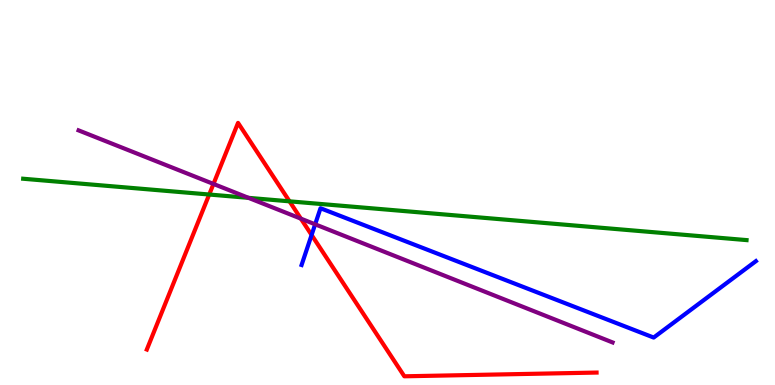[{'lines': ['blue', 'red'], 'intersections': [{'x': 4.02, 'y': 3.9}]}, {'lines': ['green', 'red'], 'intersections': [{'x': 2.7, 'y': 4.95}, {'x': 3.74, 'y': 4.77}]}, {'lines': ['purple', 'red'], 'intersections': [{'x': 2.75, 'y': 5.22}, {'x': 3.88, 'y': 4.32}]}, {'lines': ['blue', 'green'], 'intersections': []}, {'lines': ['blue', 'purple'], 'intersections': [{'x': 4.07, 'y': 4.17}]}, {'lines': ['green', 'purple'], 'intersections': [{'x': 3.21, 'y': 4.86}]}]